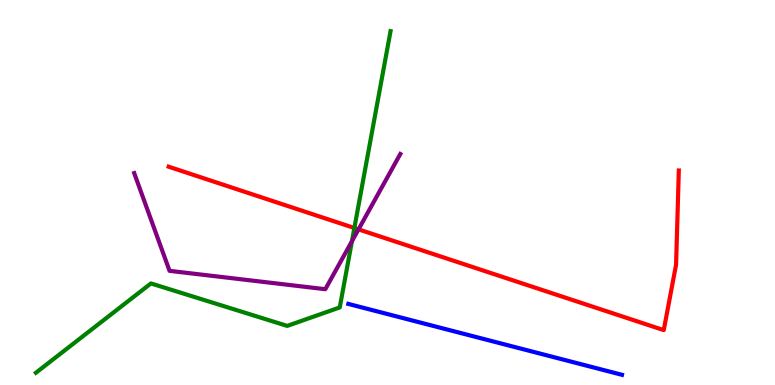[{'lines': ['blue', 'red'], 'intersections': []}, {'lines': ['green', 'red'], 'intersections': [{'x': 4.57, 'y': 4.08}]}, {'lines': ['purple', 'red'], 'intersections': [{'x': 4.63, 'y': 4.04}]}, {'lines': ['blue', 'green'], 'intersections': []}, {'lines': ['blue', 'purple'], 'intersections': []}, {'lines': ['green', 'purple'], 'intersections': [{'x': 4.54, 'y': 3.73}]}]